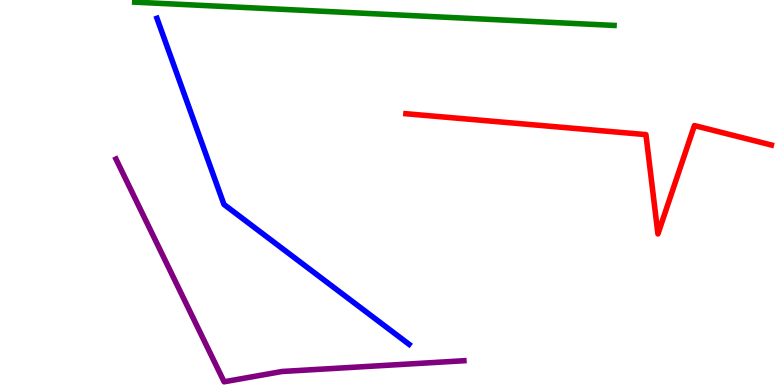[{'lines': ['blue', 'red'], 'intersections': []}, {'lines': ['green', 'red'], 'intersections': []}, {'lines': ['purple', 'red'], 'intersections': []}, {'lines': ['blue', 'green'], 'intersections': []}, {'lines': ['blue', 'purple'], 'intersections': []}, {'lines': ['green', 'purple'], 'intersections': []}]